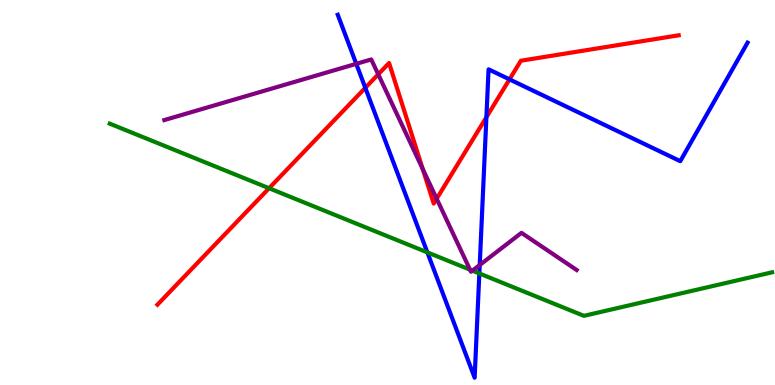[{'lines': ['blue', 'red'], 'intersections': [{'x': 4.71, 'y': 7.72}, {'x': 6.28, 'y': 6.96}, {'x': 6.57, 'y': 7.94}]}, {'lines': ['green', 'red'], 'intersections': [{'x': 3.47, 'y': 5.11}]}, {'lines': ['purple', 'red'], 'intersections': [{'x': 4.88, 'y': 8.07}, {'x': 5.46, 'y': 5.61}, {'x': 5.63, 'y': 4.84}]}, {'lines': ['blue', 'green'], 'intersections': [{'x': 5.51, 'y': 3.44}, {'x': 6.19, 'y': 2.9}]}, {'lines': ['blue', 'purple'], 'intersections': [{'x': 4.6, 'y': 8.34}, {'x': 6.19, 'y': 3.12}]}, {'lines': ['green', 'purple'], 'intersections': [{'x': 6.06, 'y': 3.0}, {'x': 6.1, 'y': 2.97}]}]